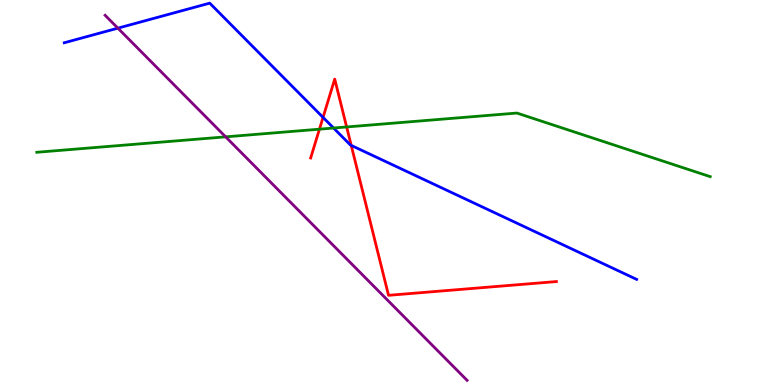[{'lines': ['blue', 'red'], 'intersections': [{'x': 4.17, 'y': 6.95}, {'x': 4.53, 'y': 6.22}]}, {'lines': ['green', 'red'], 'intersections': [{'x': 4.12, 'y': 6.64}, {'x': 4.47, 'y': 6.7}]}, {'lines': ['purple', 'red'], 'intersections': []}, {'lines': ['blue', 'green'], 'intersections': [{'x': 4.3, 'y': 6.67}]}, {'lines': ['blue', 'purple'], 'intersections': [{'x': 1.52, 'y': 9.27}]}, {'lines': ['green', 'purple'], 'intersections': [{'x': 2.91, 'y': 6.45}]}]